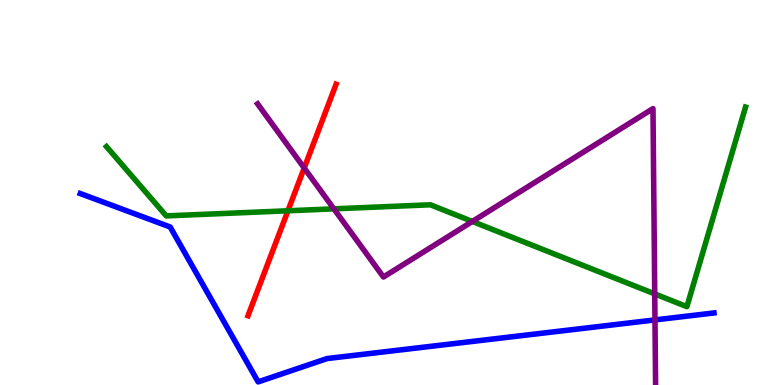[{'lines': ['blue', 'red'], 'intersections': []}, {'lines': ['green', 'red'], 'intersections': [{'x': 3.72, 'y': 4.53}]}, {'lines': ['purple', 'red'], 'intersections': [{'x': 3.93, 'y': 5.64}]}, {'lines': ['blue', 'green'], 'intersections': []}, {'lines': ['blue', 'purple'], 'intersections': [{'x': 8.45, 'y': 1.69}]}, {'lines': ['green', 'purple'], 'intersections': [{'x': 4.31, 'y': 4.58}, {'x': 6.09, 'y': 4.25}, {'x': 8.45, 'y': 2.37}]}]